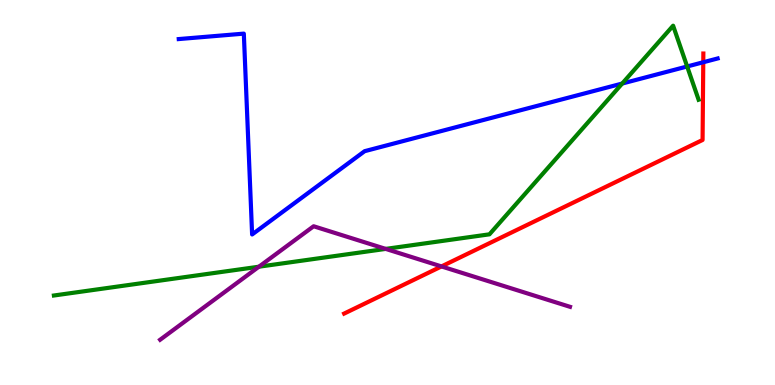[{'lines': ['blue', 'red'], 'intersections': [{'x': 9.07, 'y': 8.38}]}, {'lines': ['green', 'red'], 'intersections': []}, {'lines': ['purple', 'red'], 'intersections': [{'x': 5.7, 'y': 3.08}]}, {'lines': ['blue', 'green'], 'intersections': [{'x': 8.03, 'y': 7.83}, {'x': 8.87, 'y': 8.27}]}, {'lines': ['blue', 'purple'], 'intersections': []}, {'lines': ['green', 'purple'], 'intersections': [{'x': 3.34, 'y': 3.07}, {'x': 4.98, 'y': 3.54}]}]